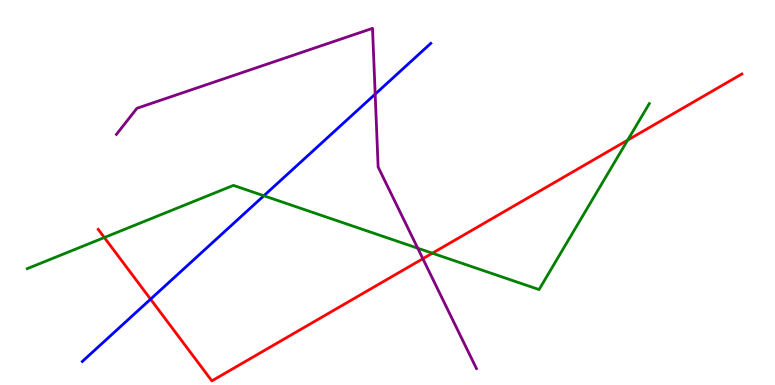[{'lines': ['blue', 'red'], 'intersections': [{'x': 1.94, 'y': 2.23}]}, {'lines': ['green', 'red'], 'intersections': [{'x': 1.35, 'y': 3.83}, {'x': 5.58, 'y': 3.42}, {'x': 8.1, 'y': 6.36}]}, {'lines': ['purple', 'red'], 'intersections': [{'x': 5.46, 'y': 3.28}]}, {'lines': ['blue', 'green'], 'intersections': [{'x': 3.4, 'y': 4.92}]}, {'lines': ['blue', 'purple'], 'intersections': [{'x': 4.84, 'y': 7.55}]}, {'lines': ['green', 'purple'], 'intersections': [{'x': 5.39, 'y': 3.55}]}]